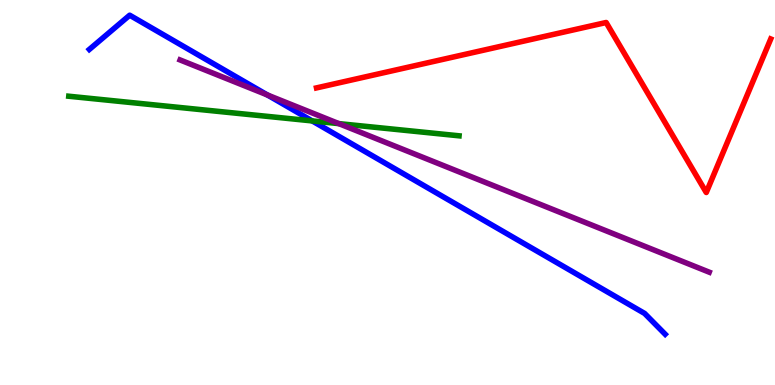[{'lines': ['blue', 'red'], 'intersections': []}, {'lines': ['green', 'red'], 'intersections': []}, {'lines': ['purple', 'red'], 'intersections': []}, {'lines': ['blue', 'green'], 'intersections': [{'x': 4.03, 'y': 6.86}]}, {'lines': ['blue', 'purple'], 'intersections': [{'x': 3.45, 'y': 7.53}]}, {'lines': ['green', 'purple'], 'intersections': [{'x': 4.37, 'y': 6.79}]}]